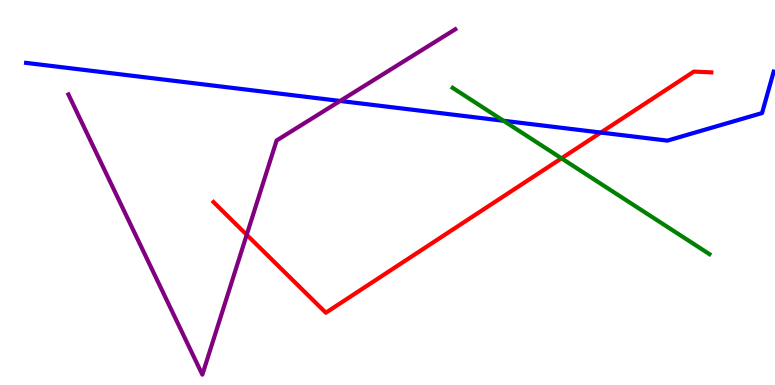[{'lines': ['blue', 'red'], 'intersections': [{'x': 7.75, 'y': 6.56}]}, {'lines': ['green', 'red'], 'intersections': [{'x': 7.25, 'y': 5.89}]}, {'lines': ['purple', 'red'], 'intersections': [{'x': 3.18, 'y': 3.9}]}, {'lines': ['blue', 'green'], 'intersections': [{'x': 6.5, 'y': 6.86}]}, {'lines': ['blue', 'purple'], 'intersections': [{'x': 4.39, 'y': 7.38}]}, {'lines': ['green', 'purple'], 'intersections': []}]